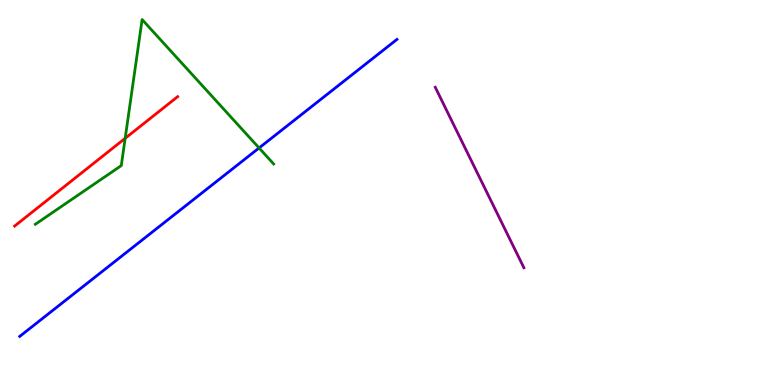[{'lines': ['blue', 'red'], 'intersections': []}, {'lines': ['green', 'red'], 'intersections': [{'x': 1.62, 'y': 6.41}]}, {'lines': ['purple', 'red'], 'intersections': []}, {'lines': ['blue', 'green'], 'intersections': [{'x': 3.34, 'y': 6.16}]}, {'lines': ['blue', 'purple'], 'intersections': []}, {'lines': ['green', 'purple'], 'intersections': []}]